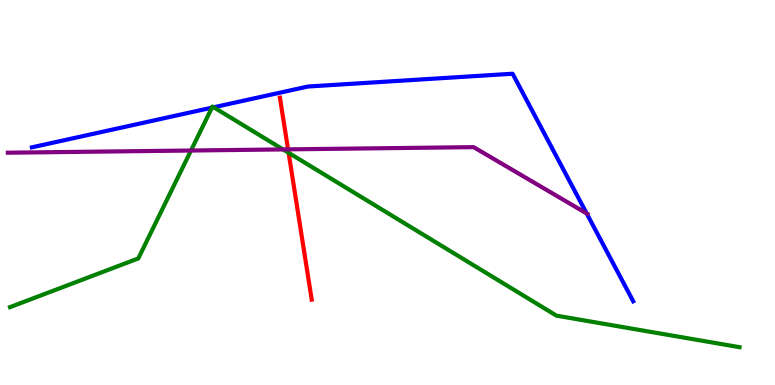[{'lines': ['blue', 'red'], 'intersections': []}, {'lines': ['green', 'red'], 'intersections': [{'x': 3.72, 'y': 6.03}]}, {'lines': ['purple', 'red'], 'intersections': [{'x': 3.72, 'y': 6.12}]}, {'lines': ['blue', 'green'], 'intersections': [{'x': 2.73, 'y': 7.2}, {'x': 2.76, 'y': 7.21}]}, {'lines': ['blue', 'purple'], 'intersections': [{'x': 7.57, 'y': 4.46}]}, {'lines': ['green', 'purple'], 'intersections': [{'x': 2.46, 'y': 6.09}, {'x': 3.65, 'y': 6.12}]}]